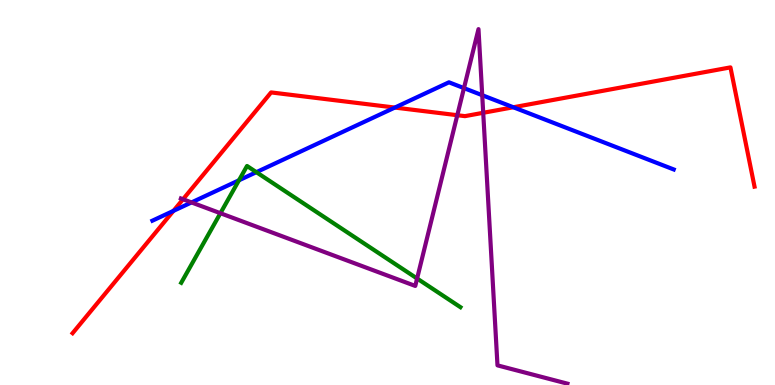[{'lines': ['blue', 'red'], 'intersections': [{'x': 2.24, 'y': 4.52}, {'x': 5.09, 'y': 7.21}, {'x': 6.62, 'y': 7.21}]}, {'lines': ['green', 'red'], 'intersections': []}, {'lines': ['purple', 'red'], 'intersections': [{'x': 2.36, 'y': 4.82}, {'x': 5.9, 'y': 7.01}, {'x': 6.24, 'y': 7.07}]}, {'lines': ['blue', 'green'], 'intersections': [{'x': 3.08, 'y': 5.32}, {'x': 3.31, 'y': 5.53}]}, {'lines': ['blue', 'purple'], 'intersections': [{'x': 2.47, 'y': 4.74}, {'x': 5.99, 'y': 7.71}, {'x': 6.22, 'y': 7.53}]}, {'lines': ['green', 'purple'], 'intersections': [{'x': 2.84, 'y': 4.46}, {'x': 5.38, 'y': 2.77}]}]